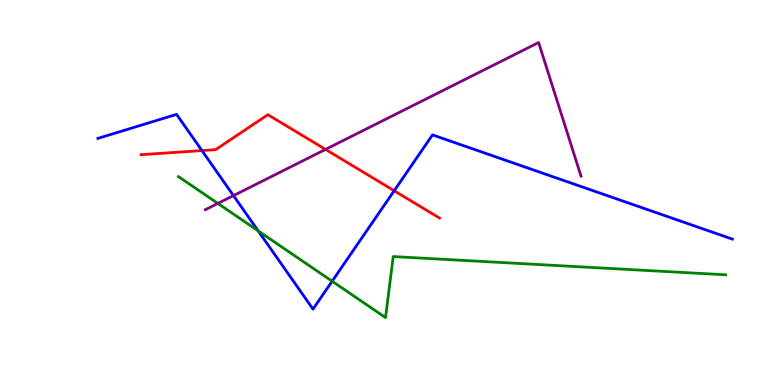[{'lines': ['blue', 'red'], 'intersections': [{'x': 2.61, 'y': 6.09}, {'x': 5.09, 'y': 5.05}]}, {'lines': ['green', 'red'], 'intersections': []}, {'lines': ['purple', 'red'], 'intersections': [{'x': 4.2, 'y': 6.12}]}, {'lines': ['blue', 'green'], 'intersections': [{'x': 3.33, 'y': 4.0}, {'x': 4.29, 'y': 2.7}]}, {'lines': ['blue', 'purple'], 'intersections': [{'x': 3.01, 'y': 4.92}]}, {'lines': ['green', 'purple'], 'intersections': [{'x': 2.81, 'y': 4.72}]}]